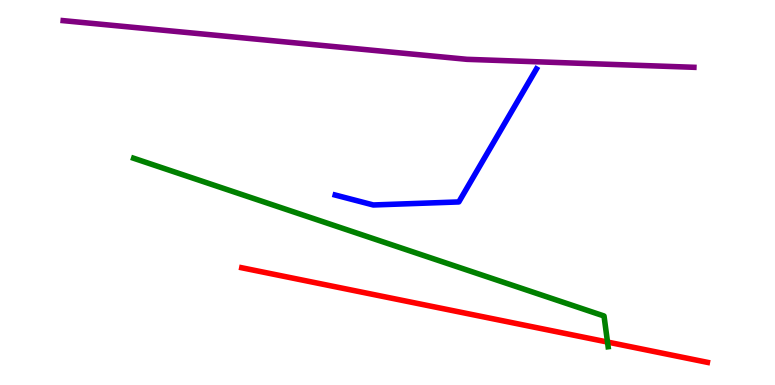[{'lines': ['blue', 'red'], 'intersections': []}, {'lines': ['green', 'red'], 'intersections': [{'x': 7.84, 'y': 1.12}]}, {'lines': ['purple', 'red'], 'intersections': []}, {'lines': ['blue', 'green'], 'intersections': []}, {'lines': ['blue', 'purple'], 'intersections': []}, {'lines': ['green', 'purple'], 'intersections': []}]